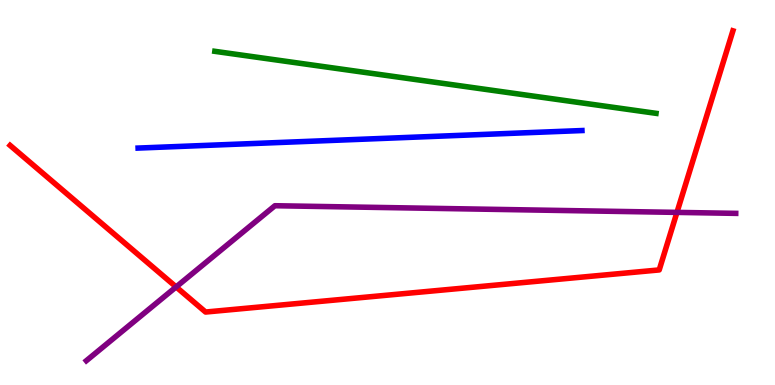[{'lines': ['blue', 'red'], 'intersections': []}, {'lines': ['green', 'red'], 'intersections': []}, {'lines': ['purple', 'red'], 'intersections': [{'x': 2.27, 'y': 2.55}, {'x': 8.73, 'y': 4.48}]}, {'lines': ['blue', 'green'], 'intersections': []}, {'lines': ['blue', 'purple'], 'intersections': []}, {'lines': ['green', 'purple'], 'intersections': []}]